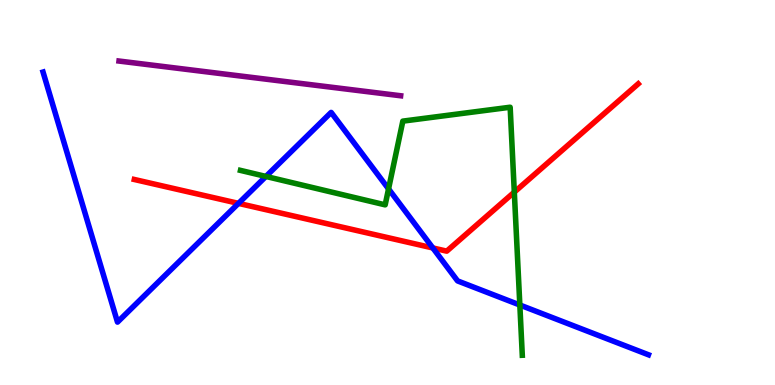[{'lines': ['blue', 'red'], 'intersections': [{'x': 3.08, 'y': 4.72}, {'x': 5.59, 'y': 3.56}]}, {'lines': ['green', 'red'], 'intersections': [{'x': 6.64, 'y': 5.01}]}, {'lines': ['purple', 'red'], 'intersections': []}, {'lines': ['blue', 'green'], 'intersections': [{'x': 3.43, 'y': 5.42}, {'x': 5.01, 'y': 5.09}, {'x': 6.71, 'y': 2.08}]}, {'lines': ['blue', 'purple'], 'intersections': []}, {'lines': ['green', 'purple'], 'intersections': []}]